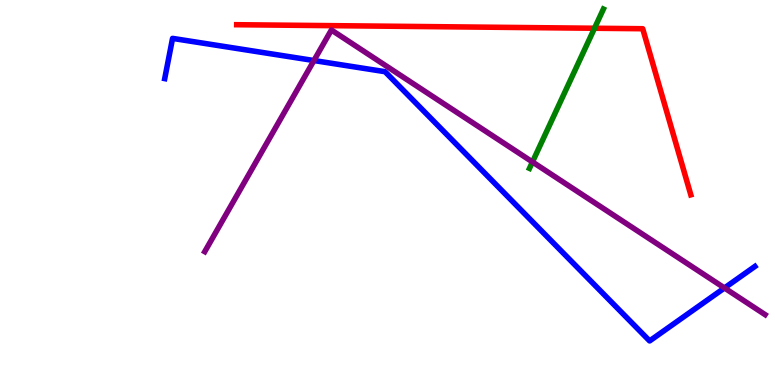[{'lines': ['blue', 'red'], 'intersections': []}, {'lines': ['green', 'red'], 'intersections': [{'x': 7.67, 'y': 9.27}]}, {'lines': ['purple', 'red'], 'intersections': []}, {'lines': ['blue', 'green'], 'intersections': []}, {'lines': ['blue', 'purple'], 'intersections': [{'x': 4.05, 'y': 8.43}, {'x': 9.35, 'y': 2.52}]}, {'lines': ['green', 'purple'], 'intersections': [{'x': 6.87, 'y': 5.79}]}]